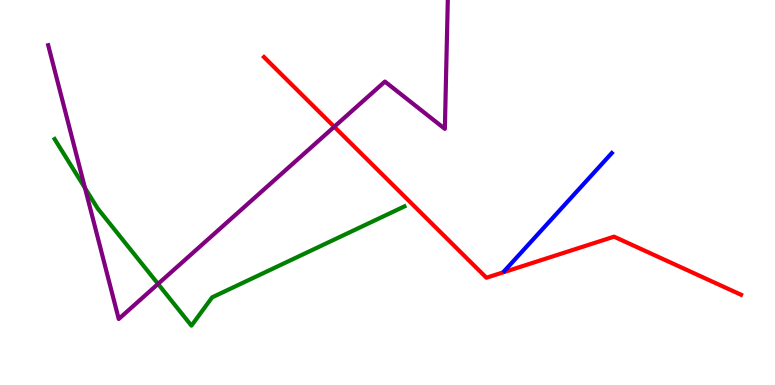[{'lines': ['blue', 'red'], 'intersections': []}, {'lines': ['green', 'red'], 'intersections': []}, {'lines': ['purple', 'red'], 'intersections': [{'x': 4.31, 'y': 6.71}]}, {'lines': ['blue', 'green'], 'intersections': []}, {'lines': ['blue', 'purple'], 'intersections': []}, {'lines': ['green', 'purple'], 'intersections': [{'x': 1.1, 'y': 5.12}, {'x': 2.04, 'y': 2.63}]}]